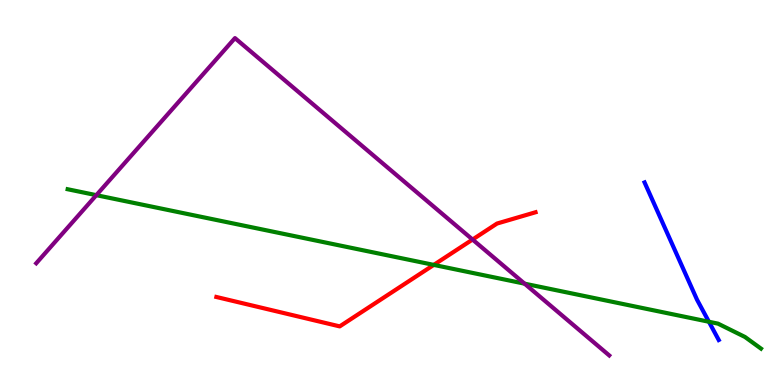[{'lines': ['blue', 'red'], 'intersections': []}, {'lines': ['green', 'red'], 'intersections': [{'x': 5.6, 'y': 3.12}]}, {'lines': ['purple', 'red'], 'intersections': [{'x': 6.1, 'y': 3.78}]}, {'lines': ['blue', 'green'], 'intersections': [{'x': 9.15, 'y': 1.64}]}, {'lines': ['blue', 'purple'], 'intersections': []}, {'lines': ['green', 'purple'], 'intersections': [{'x': 1.24, 'y': 4.93}, {'x': 6.77, 'y': 2.63}]}]